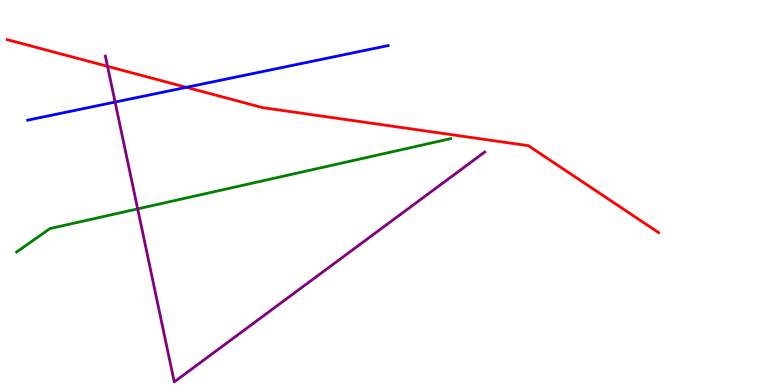[{'lines': ['blue', 'red'], 'intersections': [{'x': 2.4, 'y': 7.73}]}, {'lines': ['green', 'red'], 'intersections': []}, {'lines': ['purple', 'red'], 'intersections': [{'x': 1.39, 'y': 8.28}]}, {'lines': ['blue', 'green'], 'intersections': []}, {'lines': ['blue', 'purple'], 'intersections': [{'x': 1.49, 'y': 7.35}]}, {'lines': ['green', 'purple'], 'intersections': [{'x': 1.78, 'y': 4.57}]}]